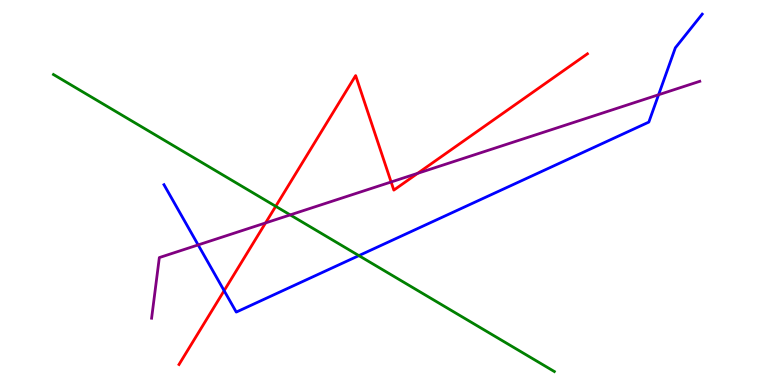[{'lines': ['blue', 'red'], 'intersections': [{'x': 2.89, 'y': 2.45}]}, {'lines': ['green', 'red'], 'intersections': [{'x': 3.56, 'y': 4.64}]}, {'lines': ['purple', 'red'], 'intersections': [{'x': 3.43, 'y': 4.21}, {'x': 5.05, 'y': 5.27}, {'x': 5.39, 'y': 5.5}]}, {'lines': ['blue', 'green'], 'intersections': [{'x': 4.63, 'y': 3.36}]}, {'lines': ['blue', 'purple'], 'intersections': [{'x': 2.56, 'y': 3.64}, {'x': 8.5, 'y': 7.54}]}, {'lines': ['green', 'purple'], 'intersections': [{'x': 3.74, 'y': 4.42}]}]